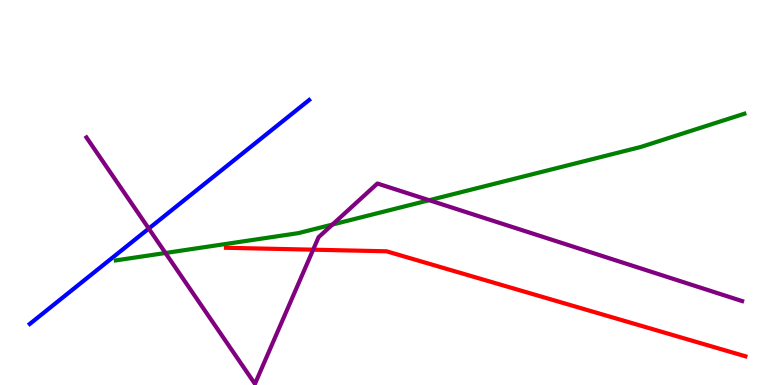[{'lines': ['blue', 'red'], 'intersections': []}, {'lines': ['green', 'red'], 'intersections': []}, {'lines': ['purple', 'red'], 'intersections': [{'x': 4.04, 'y': 3.51}]}, {'lines': ['blue', 'green'], 'intersections': []}, {'lines': ['blue', 'purple'], 'intersections': [{'x': 1.92, 'y': 4.06}]}, {'lines': ['green', 'purple'], 'intersections': [{'x': 2.14, 'y': 3.43}, {'x': 4.29, 'y': 4.17}, {'x': 5.54, 'y': 4.8}]}]